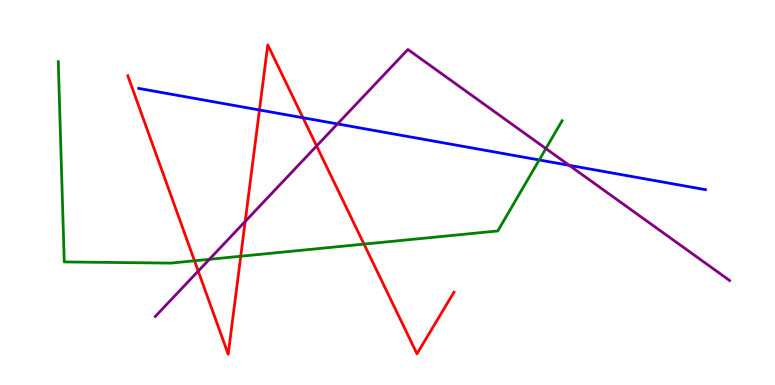[{'lines': ['blue', 'red'], 'intersections': [{'x': 3.35, 'y': 7.14}, {'x': 3.91, 'y': 6.94}]}, {'lines': ['green', 'red'], 'intersections': [{'x': 2.51, 'y': 3.23}, {'x': 3.11, 'y': 3.34}, {'x': 4.7, 'y': 3.66}]}, {'lines': ['purple', 'red'], 'intersections': [{'x': 2.56, 'y': 2.96}, {'x': 3.16, 'y': 4.25}, {'x': 4.09, 'y': 6.21}]}, {'lines': ['blue', 'green'], 'intersections': [{'x': 6.96, 'y': 5.85}]}, {'lines': ['blue', 'purple'], 'intersections': [{'x': 4.35, 'y': 6.78}, {'x': 7.34, 'y': 5.71}]}, {'lines': ['green', 'purple'], 'intersections': [{'x': 2.7, 'y': 3.26}, {'x': 7.04, 'y': 6.14}]}]